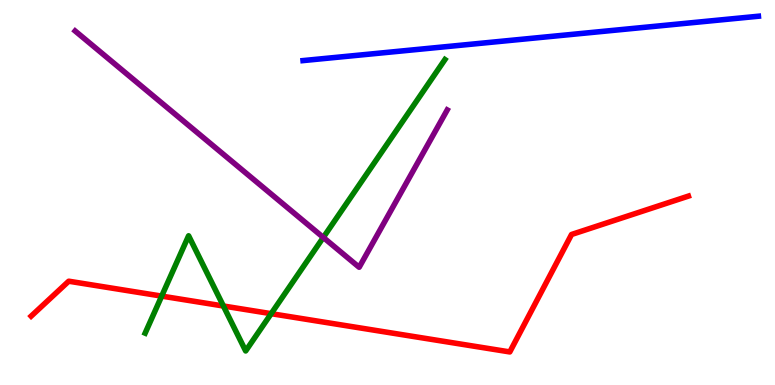[{'lines': ['blue', 'red'], 'intersections': []}, {'lines': ['green', 'red'], 'intersections': [{'x': 2.09, 'y': 2.31}, {'x': 2.88, 'y': 2.05}, {'x': 3.5, 'y': 1.85}]}, {'lines': ['purple', 'red'], 'intersections': []}, {'lines': ['blue', 'green'], 'intersections': []}, {'lines': ['blue', 'purple'], 'intersections': []}, {'lines': ['green', 'purple'], 'intersections': [{'x': 4.17, 'y': 3.83}]}]